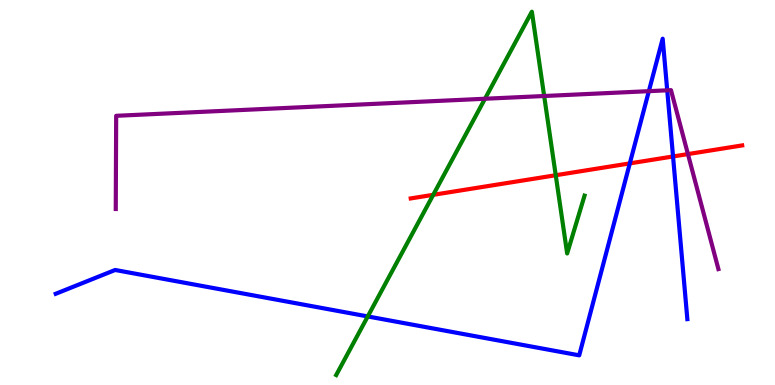[{'lines': ['blue', 'red'], 'intersections': [{'x': 8.13, 'y': 5.76}, {'x': 8.68, 'y': 5.94}]}, {'lines': ['green', 'red'], 'intersections': [{'x': 5.59, 'y': 4.94}, {'x': 7.17, 'y': 5.45}]}, {'lines': ['purple', 'red'], 'intersections': [{'x': 8.88, 'y': 6.0}]}, {'lines': ['blue', 'green'], 'intersections': [{'x': 4.75, 'y': 1.78}]}, {'lines': ['blue', 'purple'], 'intersections': [{'x': 8.37, 'y': 7.63}, {'x': 8.61, 'y': 7.65}]}, {'lines': ['green', 'purple'], 'intersections': [{'x': 6.26, 'y': 7.44}, {'x': 7.02, 'y': 7.51}]}]